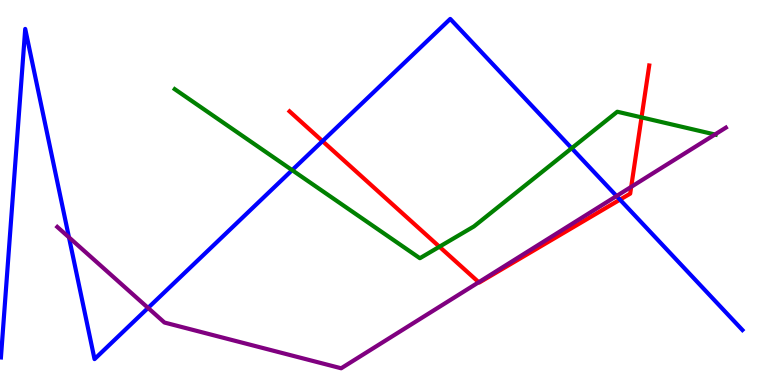[{'lines': ['blue', 'red'], 'intersections': [{'x': 4.16, 'y': 6.33}, {'x': 8.0, 'y': 4.81}]}, {'lines': ['green', 'red'], 'intersections': [{'x': 5.67, 'y': 3.59}, {'x': 8.28, 'y': 6.95}]}, {'lines': ['purple', 'red'], 'intersections': [{'x': 6.18, 'y': 2.67}, {'x': 8.14, 'y': 5.15}]}, {'lines': ['blue', 'green'], 'intersections': [{'x': 3.77, 'y': 5.58}, {'x': 7.38, 'y': 6.15}]}, {'lines': ['blue', 'purple'], 'intersections': [{'x': 0.89, 'y': 3.84}, {'x': 1.91, 'y': 2.0}, {'x': 7.96, 'y': 4.91}]}, {'lines': ['green', 'purple'], 'intersections': [{'x': 9.22, 'y': 6.51}]}]